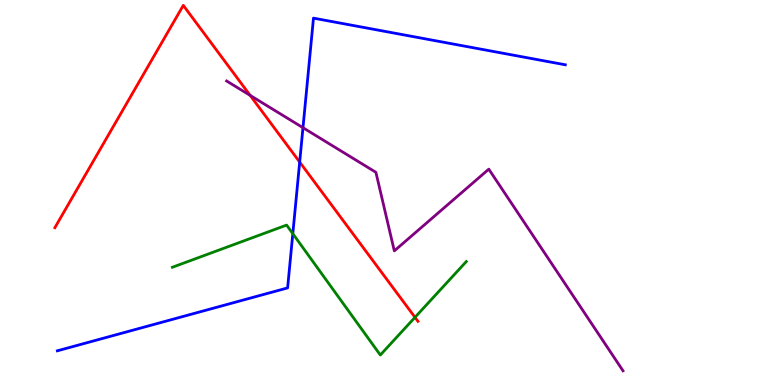[{'lines': ['blue', 'red'], 'intersections': [{'x': 3.87, 'y': 5.79}]}, {'lines': ['green', 'red'], 'intersections': [{'x': 5.35, 'y': 1.76}]}, {'lines': ['purple', 'red'], 'intersections': [{'x': 3.23, 'y': 7.52}]}, {'lines': ['blue', 'green'], 'intersections': [{'x': 3.78, 'y': 3.93}]}, {'lines': ['blue', 'purple'], 'intersections': [{'x': 3.91, 'y': 6.68}]}, {'lines': ['green', 'purple'], 'intersections': []}]